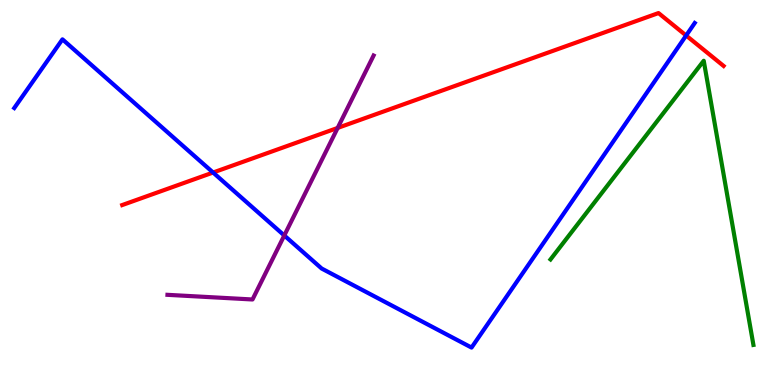[{'lines': ['blue', 'red'], 'intersections': [{'x': 2.75, 'y': 5.52}, {'x': 8.85, 'y': 9.08}]}, {'lines': ['green', 'red'], 'intersections': []}, {'lines': ['purple', 'red'], 'intersections': [{'x': 4.36, 'y': 6.68}]}, {'lines': ['blue', 'green'], 'intersections': []}, {'lines': ['blue', 'purple'], 'intersections': [{'x': 3.67, 'y': 3.88}]}, {'lines': ['green', 'purple'], 'intersections': []}]